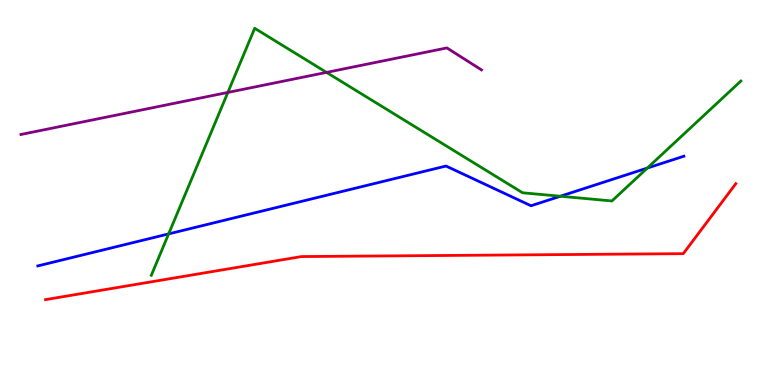[{'lines': ['blue', 'red'], 'intersections': []}, {'lines': ['green', 'red'], 'intersections': []}, {'lines': ['purple', 'red'], 'intersections': []}, {'lines': ['blue', 'green'], 'intersections': [{'x': 2.18, 'y': 3.92}, {'x': 7.23, 'y': 4.9}, {'x': 8.35, 'y': 5.63}]}, {'lines': ['blue', 'purple'], 'intersections': []}, {'lines': ['green', 'purple'], 'intersections': [{'x': 2.94, 'y': 7.6}, {'x': 4.21, 'y': 8.12}]}]